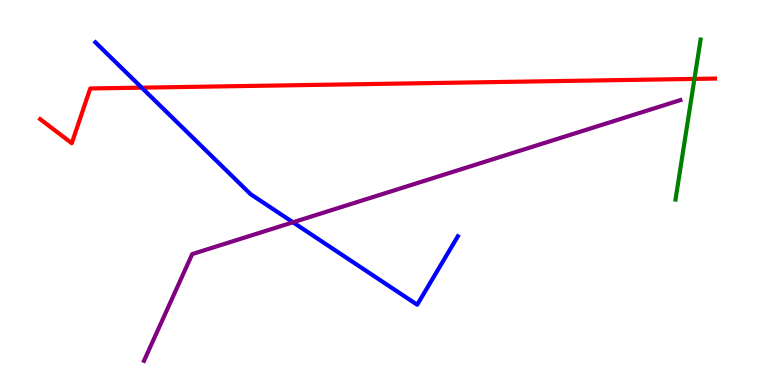[{'lines': ['blue', 'red'], 'intersections': [{'x': 1.83, 'y': 7.72}]}, {'lines': ['green', 'red'], 'intersections': [{'x': 8.96, 'y': 7.95}]}, {'lines': ['purple', 'red'], 'intersections': []}, {'lines': ['blue', 'green'], 'intersections': []}, {'lines': ['blue', 'purple'], 'intersections': [{'x': 3.78, 'y': 4.23}]}, {'lines': ['green', 'purple'], 'intersections': []}]